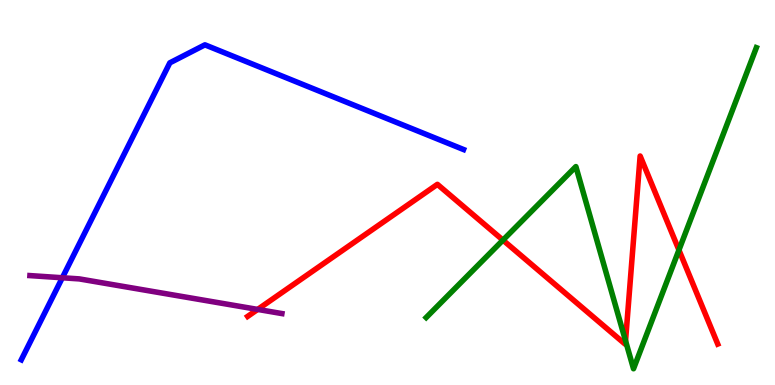[{'lines': ['blue', 'red'], 'intersections': []}, {'lines': ['green', 'red'], 'intersections': [{'x': 6.49, 'y': 3.76}, {'x': 8.07, 'y': 1.15}, {'x': 8.76, 'y': 3.51}]}, {'lines': ['purple', 'red'], 'intersections': [{'x': 3.32, 'y': 1.96}]}, {'lines': ['blue', 'green'], 'intersections': []}, {'lines': ['blue', 'purple'], 'intersections': [{'x': 0.804, 'y': 2.79}]}, {'lines': ['green', 'purple'], 'intersections': []}]